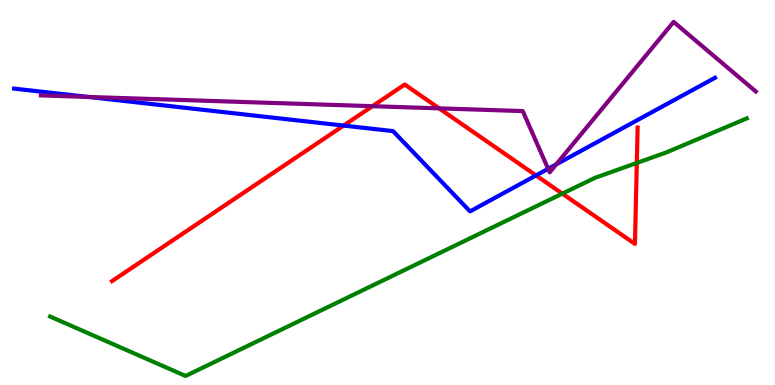[{'lines': ['blue', 'red'], 'intersections': [{'x': 4.43, 'y': 6.74}, {'x': 6.92, 'y': 5.44}]}, {'lines': ['green', 'red'], 'intersections': [{'x': 7.26, 'y': 4.97}, {'x': 8.22, 'y': 5.77}]}, {'lines': ['purple', 'red'], 'intersections': [{'x': 4.81, 'y': 7.24}, {'x': 5.67, 'y': 7.19}]}, {'lines': ['blue', 'green'], 'intersections': []}, {'lines': ['blue', 'purple'], 'intersections': [{'x': 1.14, 'y': 7.48}, {'x': 7.07, 'y': 5.62}, {'x': 7.18, 'y': 5.73}]}, {'lines': ['green', 'purple'], 'intersections': []}]